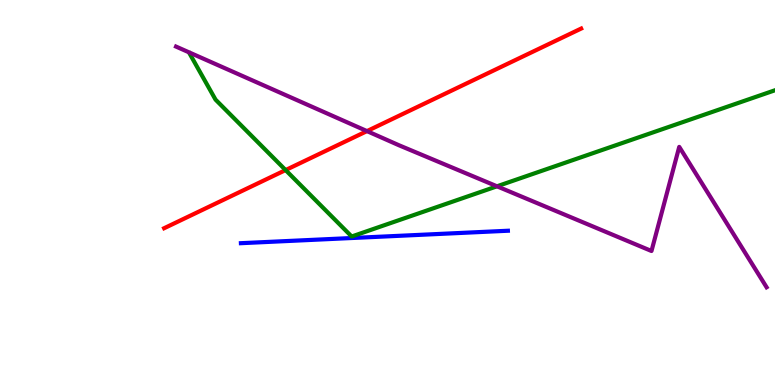[{'lines': ['blue', 'red'], 'intersections': []}, {'lines': ['green', 'red'], 'intersections': [{'x': 3.69, 'y': 5.58}]}, {'lines': ['purple', 'red'], 'intersections': [{'x': 4.74, 'y': 6.59}]}, {'lines': ['blue', 'green'], 'intersections': []}, {'lines': ['blue', 'purple'], 'intersections': []}, {'lines': ['green', 'purple'], 'intersections': [{'x': 6.41, 'y': 5.16}]}]